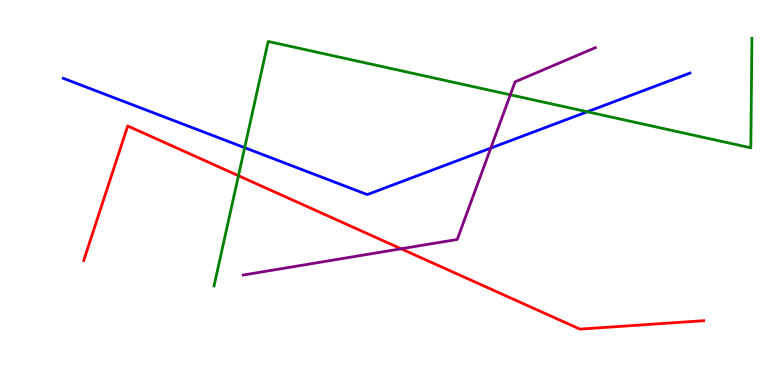[{'lines': ['blue', 'red'], 'intersections': []}, {'lines': ['green', 'red'], 'intersections': [{'x': 3.08, 'y': 5.44}]}, {'lines': ['purple', 'red'], 'intersections': [{'x': 5.18, 'y': 3.54}]}, {'lines': ['blue', 'green'], 'intersections': [{'x': 3.16, 'y': 6.16}, {'x': 7.58, 'y': 7.1}]}, {'lines': ['blue', 'purple'], 'intersections': [{'x': 6.33, 'y': 6.15}]}, {'lines': ['green', 'purple'], 'intersections': [{'x': 6.58, 'y': 7.54}]}]